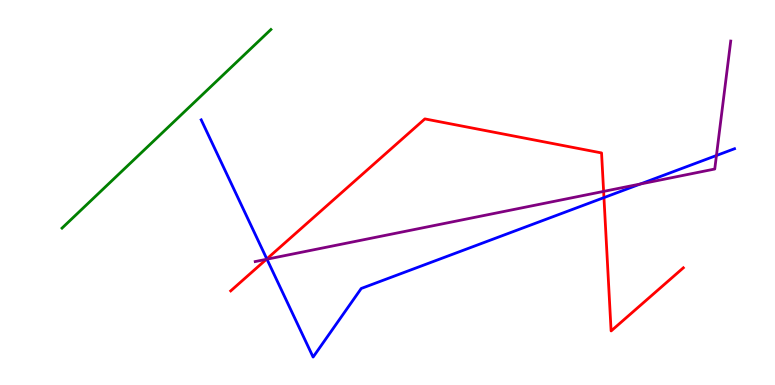[{'lines': ['blue', 'red'], 'intersections': [{'x': 3.44, 'y': 3.27}, {'x': 7.79, 'y': 4.87}]}, {'lines': ['green', 'red'], 'intersections': []}, {'lines': ['purple', 'red'], 'intersections': [{'x': 3.44, 'y': 3.26}, {'x': 7.79, 'y': 5.03}]}, {'lines': ['blue', 'green'], 'intersections': []}, {'lines': ['blue', 'purple'], 'intersections': [{'x': 3.44, 'y': 3.27}, {'x': 8.26, 'y': 5.22}, {'x': 9.24, 'y': 5.96}]}, {'lines': ['green', 'purple'], 'intersections': []}]